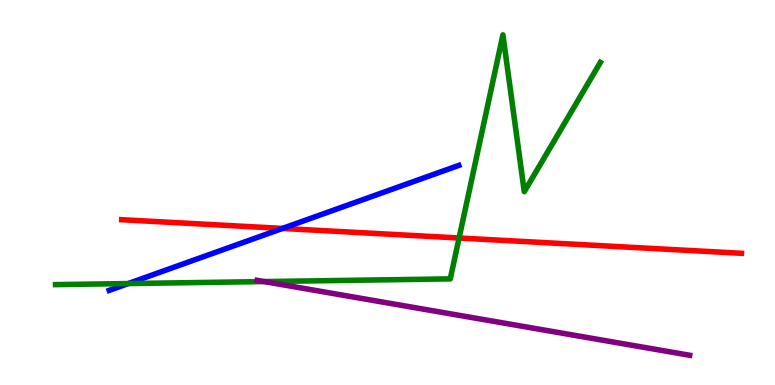[{'lines': ['blue', 'red'], 'intersections': [{'x': 3.65, 'y': 4.07}]}, {'lines': ['green', 'red'], 'intersections': [{'x': 5.92, 'y': 3.82}]}, {'lines': ['purple', 'red'], 'intersections': []}, {'lines': ['blue', 'green'], 'intersections': [{'x': 1.66, 'y': 2.63}]}, {'lines': ['blue', 'purple'], 'intersections': []}, {'lines': ['green', 'purple'], 'intersections': [{'x': 3.41, 'y': 2.69}]}]